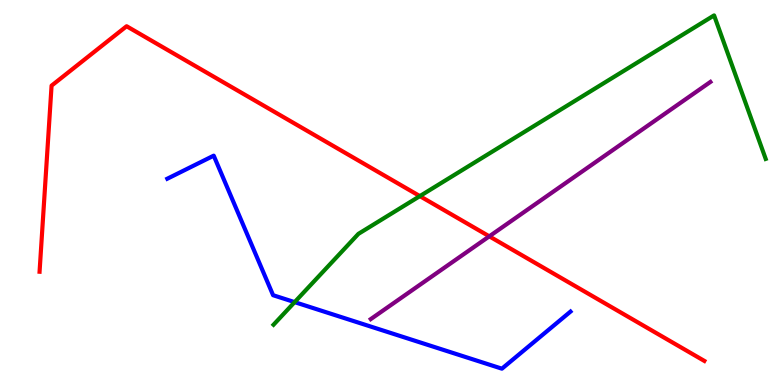[{'lines': ['blue', 'red'], 'intersections': []}, {'lines': ['green', 'red'], 'intersections': [{'x': 5.42, 'y': 4.91}]}, {'lines': ['purple', 'red'], 'intersections': [{'x': 6.31, 'y': 3.86}]}, {'lines': ['blue', 'green'], 'intersections': [{'x': 3.8, 'y': 2.15}]}, {'lines': ['blue', 'purple'], 'intersections': []}, {'lines': ['green', 'purple'], 'intersections': []}]